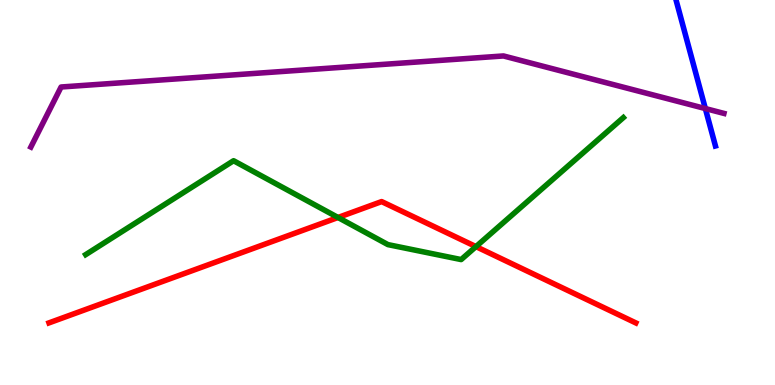[{'lines': ['blue', 'red'], 'intersections': []}, {'lines': ['green', 'red'], 'intersections': [{'x': 4.36, 'y': 4.35}, {'x': 6.14, 'y': 3.59}]}, {'lines': ['purple', 'red'], 'intersections': []}, {'lines': ['blue', 'green'], 'intersections': []}, {'lines': ['blue', 'purple'], 'intersections': [{'x': 9.1, 'y': 7.18}]}, {'lines': ['green', 'purple'], 'intersections': []}]